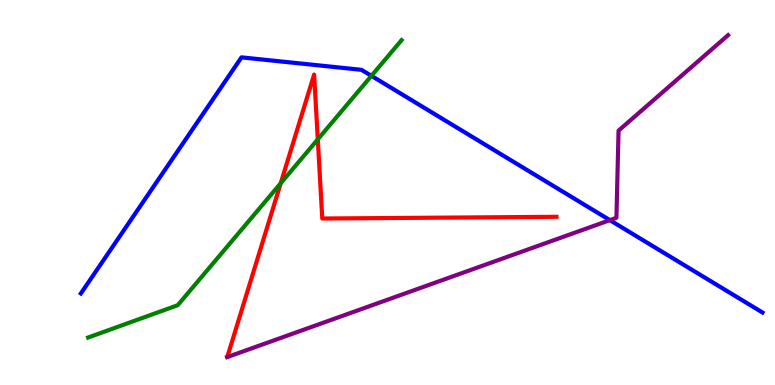[{'lines': ['blue', 'red'], 'intersections': []}, {'lines': ['green', 'red'], 'intersections': [{'x': 3.62, 'y': 5.24}, {'x': 4.1, 'y': 6.38}]}, {'lines': ['purple', 'red'], 'intersections': []}, {'lines': ['blue', 'green'], 'intersections': [{'x': 4.79, 'y': 8.03}]}, {'lines': ['blue', 'purple'], 'intersections': [{'x': 7.87, 'y': 4.28}]}, {'lines': ['green', 'purple'], 'intersections': []}]